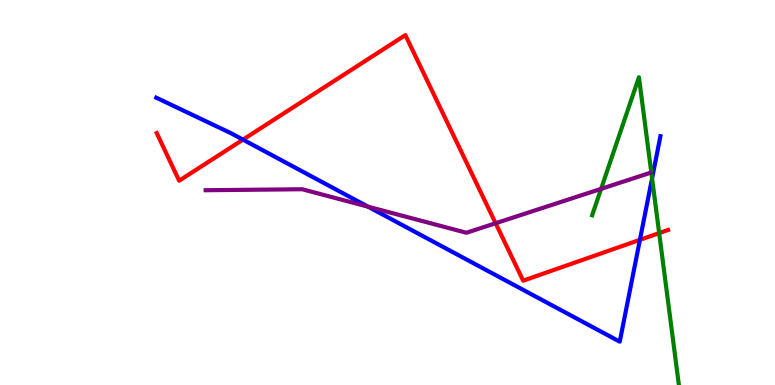[{'lines': ['blue', 'red'], 'intersections': [{'x': 3.14, 'y': 6.37}, {'x': 8.26, 'y': 3.77}]}, {'lines': ['green', 'red'], 'intersections': [{'x': 8.51, 'y': 3.95}]}, {'lines': ['purple', 'red'], 'intersections': [{'x': 6.4, 'y': 4.2}]}, {'lines': ['blue', 'green'], 'intersections': [{'x': 8.41, 'y': 5.37}]}, {'lines': ['blue', 'purple'], 'intersections': [{'x': 4.75, 'y': 4.63}]}, {'lines': ['green', 'purple'], 'intersections': [{'x': 7.76, 'y': 5.09}]}]